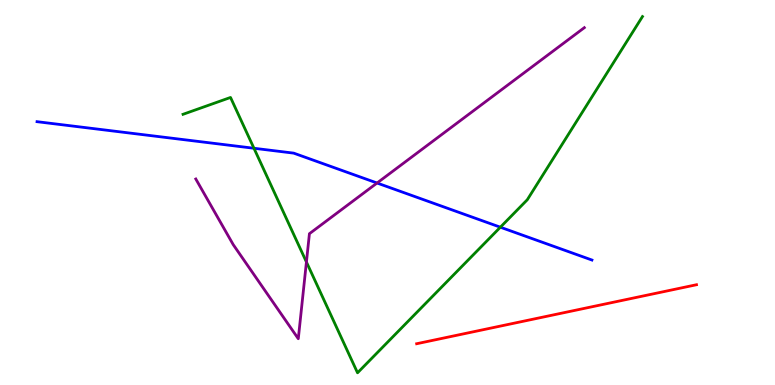[{'lines': ['blue', 'red'], 'intersections': []}, {'lines': ['green', 'red'], 'intersections': []}, {'lines': ['purple', 'red'], 'intersections': []}, {'lines': ['blue', 'green'], 'intersections': [{'x': 3.28, 'y': 6.15}, {'x': 6.46, 'y': 4.1}]}, {'lines': ['blue', 'purple'], 'intersections': [{'x': 4.87, 'y': 5.25}]}, {'lines': ['green', 'purple'], 'intersections': [{'x': 3.95, 'y': 3.19}]}]